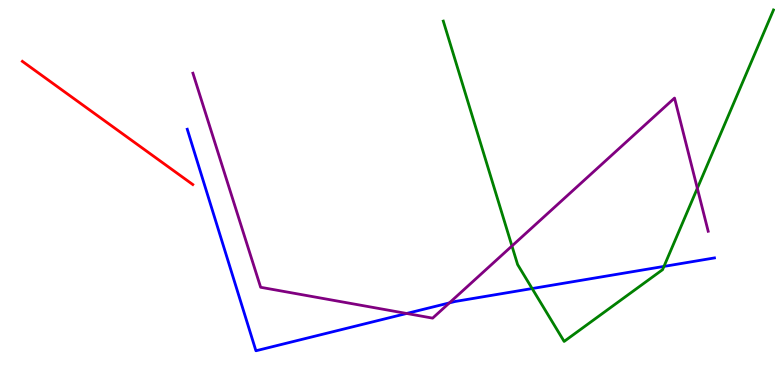[{'lines': ['blue', 'red'], 'intersections': []}, {'lines': ['green', 'red'], 'intersections': []}, {'lines': ['purple', 'red'], 'intersections': []}, {'lines': ['blue', 'green'], 'intersections': [{'x': 6.87, 'y': 2.51}, {'x': 8.57, 'y': 3.08}]}, {'lines': ['blue', 'purple'], 'intersections': [{'x': 5.25, 'y': 1.86}, {'x': 5.8, 'y': 2.13}]}, {'lines': ['green', 'purple'], 'intersections': [{'x': 6.61, 'y': 3.61}, {'x': 9.0, 'y': 5.11}]}]